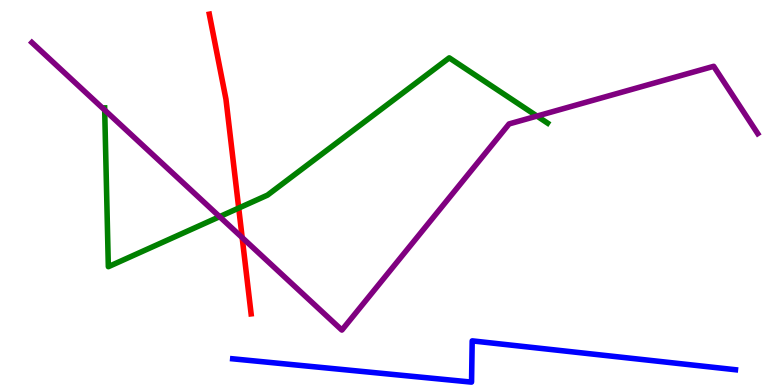[{'lines': ['blue', 'red'], 'intersections': []}, {'lines': ['green', 'red'], 'intersections': [{'x': 3.08, 'y': 4.6}]}, {'lines': ['purple', 'red'], 'intersections': [{'x': 3.12, 'y': 3.83}]}, {'lines': ['blue', 'green'], 'intersections': []}, {'lines': ['blue', 'purple'], 'intersections': []}, {'lines': ['green', 'purple'], 'intersections': [{'x': 1.35, 'y': 7.14}, {'x': 2.83, 'y': 4.37}, {'x': 6.93, 'y': 6.99}]}]